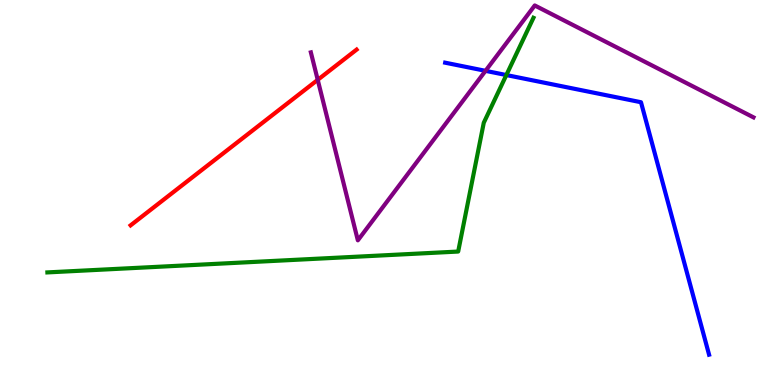[{'lines': ['blue', 'red'], 'intersections': []}, {'lines': ['green', 'red'], 'intersections': []}, {'lines': ['purple', 'red'], 'intersections': [{'x': 4.1, 'y': 7.93}]}, {'lines': ['blue', 'green'], 'intersections': [{'x': 6.53, 'y': 8.05}]}, {'lines': ['blue', 'purple'], 'intersections': [{'x': 6.26, 'y': 8.16}]}, {'lines': ['green', 'purple'], 'intersections': []}]